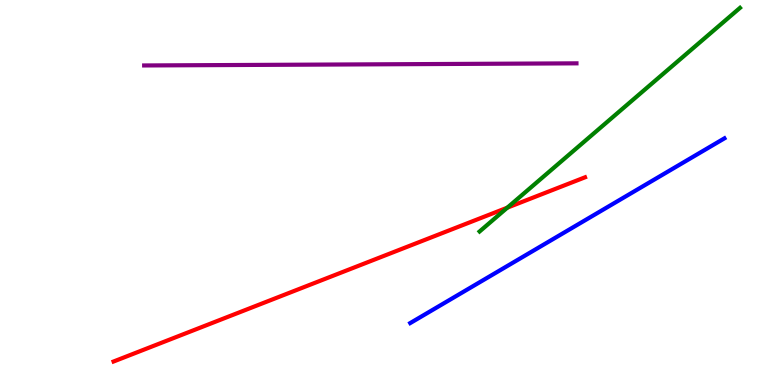[{'lines': ['blue', 'red'], 'intersections': []}, {'lines': ['green', 'red'], 'intersections': [{'x': 6.55, 'y': 4.61}]}, {'lines': ['purple', 'red'], 'intersections': []}, {'lines': ['blue', 'green'], 'intersections': []}, {'lines': ['blue', 'purple'], 'intersections': []}, {'lines': ['green', 'purple'], 'intersections': []}]